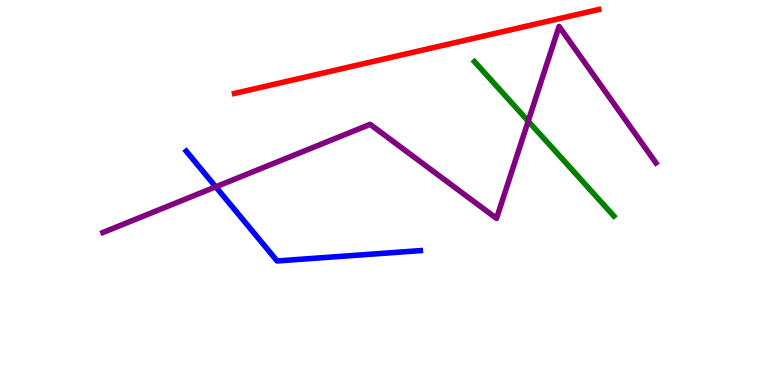[{'lines': ['blue', 'red'], 'intersections': []}, {'lines': ['green', 'red'], 'intersections': []}, {'lines': ['purple', 'red'], 'intersections': []}, {'lines': ['blue', 'green'], 'intersections': []}, {'lines': ['blue', 'purple'], 'intersections': [{'x': 2.78, 'y': 5.15}]}, {'lines': ['green', 'purple'], 'intersections': [{'x': 6.82, 'y': 6.85}]}]